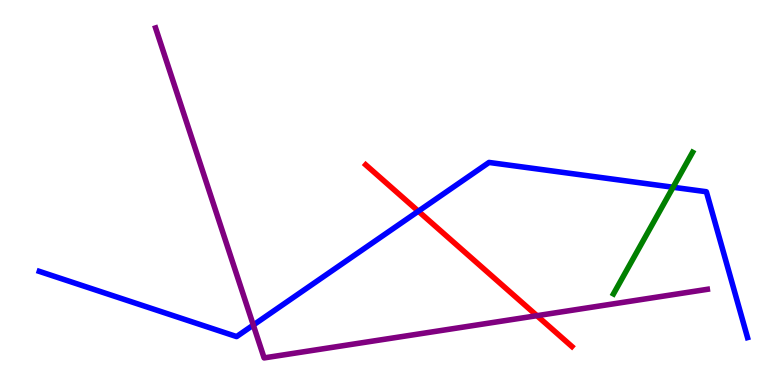[{'lines': ['blue', 'red'], 'intersections': [{'x': 5.4, 'y': 4.51}]}, {'lines': ['green', 'red'], 'intersections': []}, {'lines': ['purple', 'red'], 'intersections': [{'x': 6.93, 'y': 1.8}]}, {'lines': ['blue', 'green'], 'intersections': [{'x': 8.68, 'y': 5.14}]}, {'lines': ['blue', 'purple'], 'intersections': [{'x': 3.27, 'y': 1.56}]}, {'lines': ['green', 'purple'], 'intersections': []}]